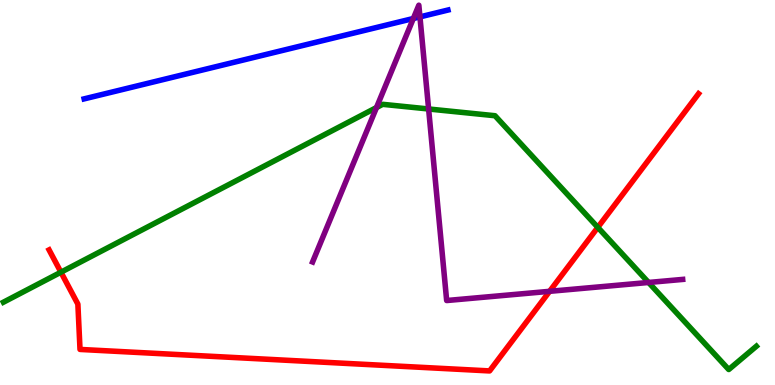[{'lines': ['blue', 'red'], 'intersections': []}, {'lines': ['green', 'red'], 'intersections': [{'x': 0.786, 'y': 2.93}, {'x': 7.71, 'y': 4.09}]}, {'lines': ['purple', 'red'], 'intersections': [{'x': 7.09, 'y': 2.43}]}, {'lines': ['blue', 'green'], 'intersections': []}, {'lines': ['blue', 'purple'], 'intersections': [{'x': 5.33, 'y': 9.52}, {'x': 5.42, 'y': 9.56}]}, {'lines': ['green', 'purple'], 'intersections': [{'x': 4.86, 'y': 7.21}, {'x': 5.53, 'y': 7.17}, {'x': 8.37, 'y': 2.66}]}]